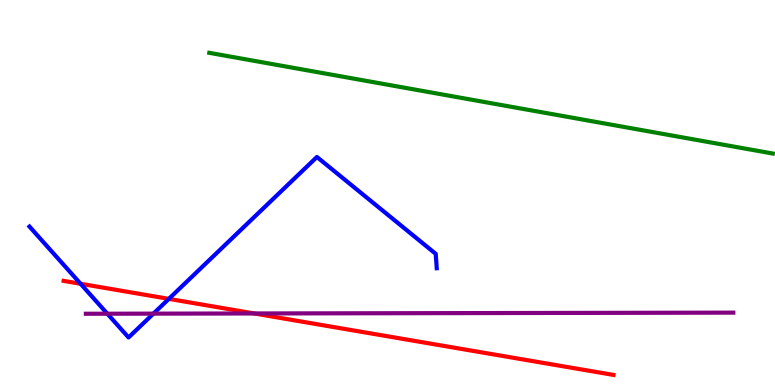[{'lines': ['blue', 'red'], 'intersections': [{'x': 1.04, 'y': 2.63}, {'x': 2.18, 'y': 2.24}]}, {'lines': ['green', 'red'], 'intersections': []}, {'lines': ['purple', 'red'], 'intersections': [{'x': 3.28, 'y': 1.86}]}, {'lines': ['blue', 'green'], 'intersections': []}, {'lines': ['blue', 'purple'], 'intersections': [{'x': 1.39, 'y': 1.85}, {'x': 1.98, 'y': 1.85}]}, {'lines': ['green', 'purple'], 'intersections': []}]